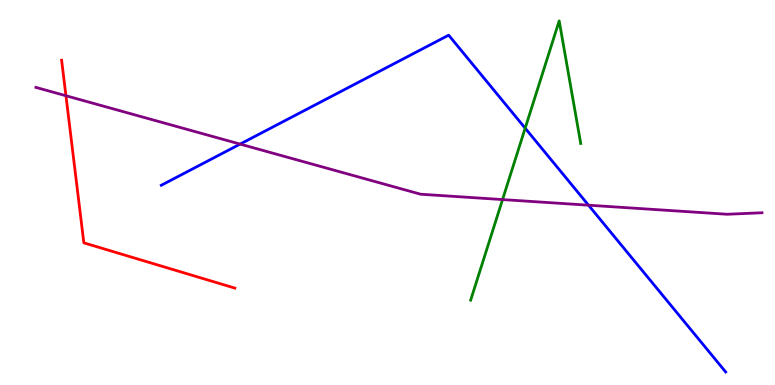[{'lines': ['blue', 'red'], 'intersections': []}, {'lines': ['green', 'red'], 'intersections': []}, {'lines': ['purple', 'red'], 'intersections': [{'x': 0.851, 'y': 7.51}]}, {'lines': ['blue', 'green'], 'intersections': [{'x': 6.78, 'y': 6.67}]}, {'lines': ['blue', 'purple'], 'intersections': [{'x': 3.1, 'y': 6.26}, {'x': 7.59, 'y': 4.67}]}, {'lines': ['green', 'purple'], 'intersections': [{'x': 6.48, 'y': 4.82}]}]